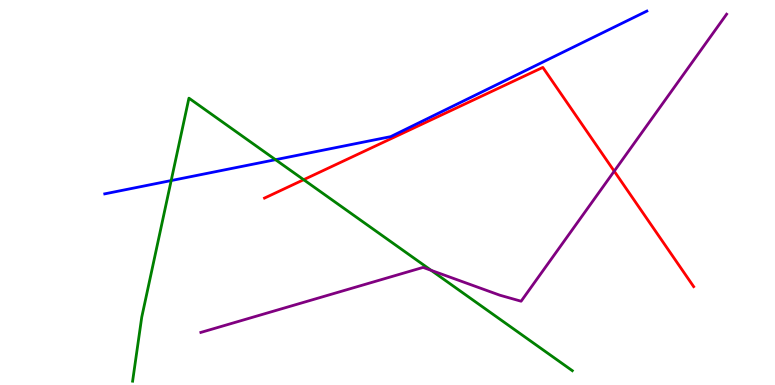[{'lines': ['blue', 'red'], 'intersections': []}, {'lines': ['green', 'red'], 'intersections': [{'x': 3.92, 'y': 5.33}]}, {'lines': ['purple', 'red'], 'intersections': [{'x': 7.93, 'y': 5.55}]}, {'lines': ['blue', 'green'], 'intersections': [{'x': 2.21, 'y': 5.31}, {'x': 3.55, 'y': 5.85}]}, {'lines': ['blue', 'purple'], 'intersections': []}, {'lines': ['green', 'purple'], 'intersections': [{'x': 5.56, 'y': 2.98}]}]